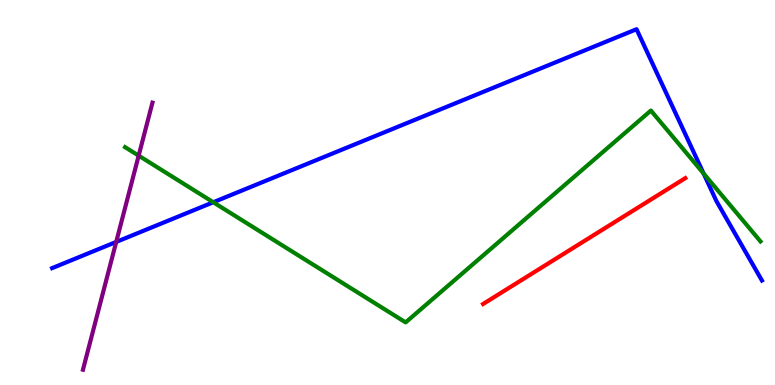[{'lines': ['blue', 'red'], 'intersections': []}, {'lines': ['green', 'red'], 'intersections': []}, {'lines': ['purple', 'red'], 'intersections': []}, {'lines': ['blue', 'green'], 'intersections': [{'x': 2.75, 'y': 4.75}, {'x': 9.08, 'y': 5.49}]}, {'lines': ['blue', 'purple'], 'intersections': [{'x': 1.5, 'y': 3.72}]}, {'lines': ['green', 'purple'], 'intersections': [{'x': 1.79, 'y': 5.96}]}]